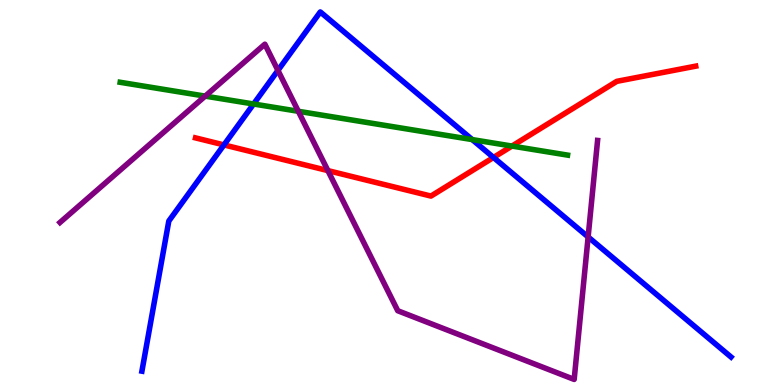[{'lines': ['blue', 'red'], 'intersections': [{'x': 2.89, 'y': 6.24}, {'x': 6.37, 'y': 5.91}]}, {'lines': ['green', 'red'], 'intersections': [{'x': 6.61, 'y': 6.21}]}, {'lines': ['purple', 'red'], 'intersections': [{'x': 4.23, 'y': 5.57}]}, {'lines': ['blue', 'green'], 'intersections': [{'x': 3.27, 'y': 7.3}, {'x': 6.09, 'y': 6.37}]}, {'lines': ['blue', 'purple'], 'intersections': [{'x': 3.59, 'y': 8.17}, {'x': 7.59, 'y': 3.85}]}, {'lines': ['green', 'purple'], 'intersections': [{'x': 2.65, 'y': 7.5}, {'x': 3.85, 'y': 7.11}]}]